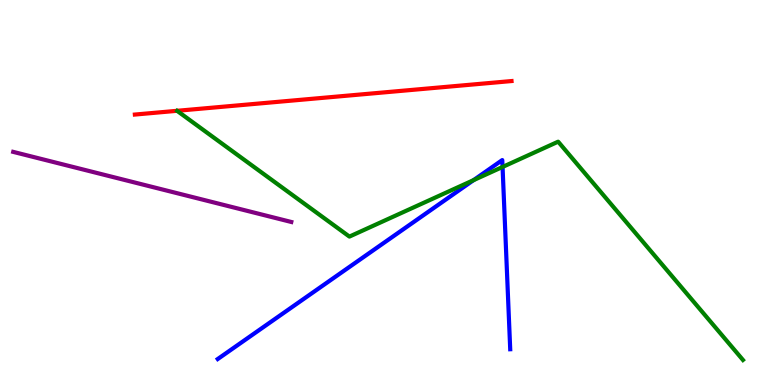[{'lines': ['blue', 'red'], 'intersections': []}, {'lines': ['green', 'red'], 'intersections': []}, {'lines': ['purple', 'red'], 'intersections': []}, {'lines': ['blue', 'green'], 'intersections': [{'x': 6.11, 'y': 5.32}, {'x': 6.48, 'y': 5.66}]}, {'lines': ['blue', 'purple'], 'intersections': []}, {'lines': ['green', 'purple'], 'intersections': []}]